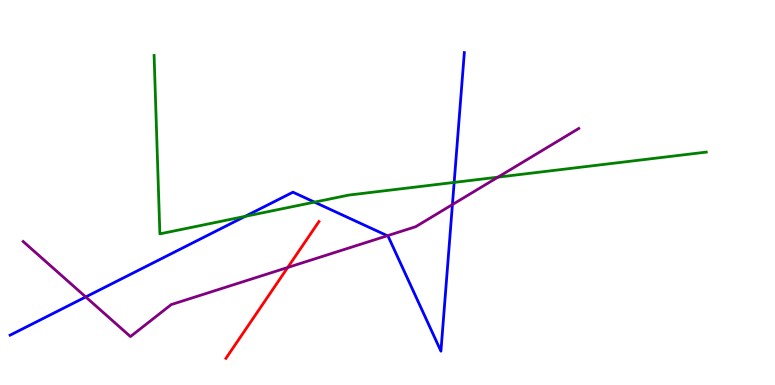[{'lines': ['blue', 'red'], 'intersections': []}, {'lines': ['green', 'red'], 'intersections': []}, {'lines': ['purple', 'red'], 'intersections': [{'x': 3.71, 'y': 3.05}]}, {'lines': ['blue', 'green'], 'intersections': [{'x': 3.16, 'y': 4.38}, {'x': 4.06, 'y': 4.75}, {'x': 5.86, 'y': 5.26}]}, {'lines': ['blue', 'purple'], 'intersections': [{'x': 1.11, 'y': 2.29}, {'x': 5.0, 'y': 3.88}, {'x': 5.84, 'y': 4.69}]}, {'lines': ['green', 'purple'], 'intersections': [{'x': 6.43, 'y': 5.4}]}]